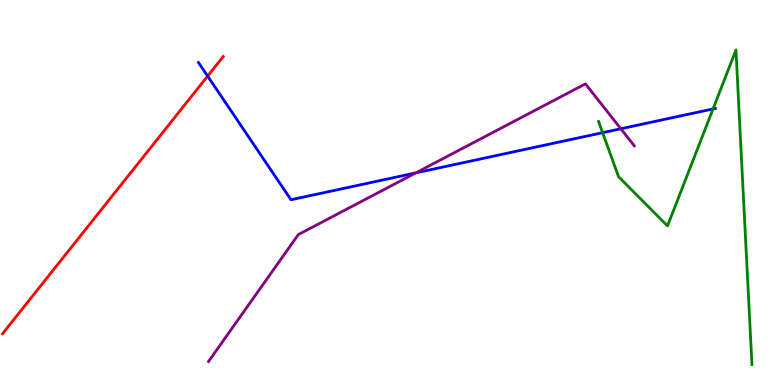[{'lines': ['blue', 'red'], 'intersections': [{'x': 2.68, 'y': 8.02}]}, {'lines': ['green', 'red'], 'intersections': []}, {'lines': ['purple', 'red'], 'intersections': []}, {'lines': ['blue', 'green'], 'intersections': [{'x': 7.78, 'y': 6.55}, {'x': 9.2, 'y': 7.17}]}, {'lines': ['blue', 'purple'], 'intersections': [{'x': 5.37, 'y': 5.51}, {'x': 8.01, 'y': 6.66}]}, {'lines': ['green', 'purple'], 'intersections': []}]